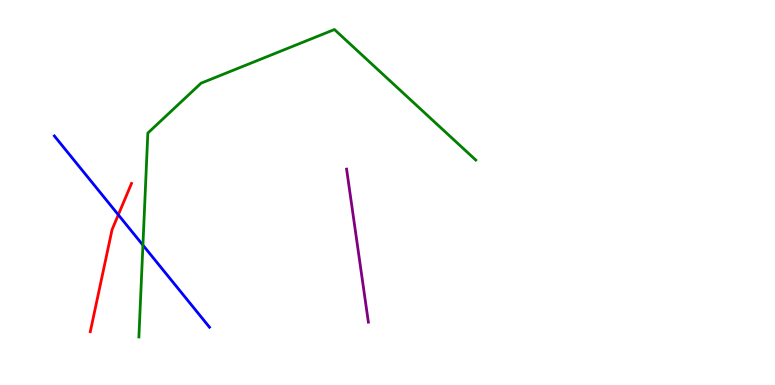[{'lines': ['blue', 'red'], 'intersections': [{'x': 1.53, 'y': 4.42}]}, {'lines': ['green', 'red'], 'intersections': []}, {'lines': ['purple', 'red'], 'intersections': []}, {'lines': ['blue', 'green'], 'intersections': [{'x': 1.84, 'y': 3.63}]}, {'lines': ['blue', 'purple'], 'intersections': []}, {'lines': ['green', 'purple'], 'intersections': []}]